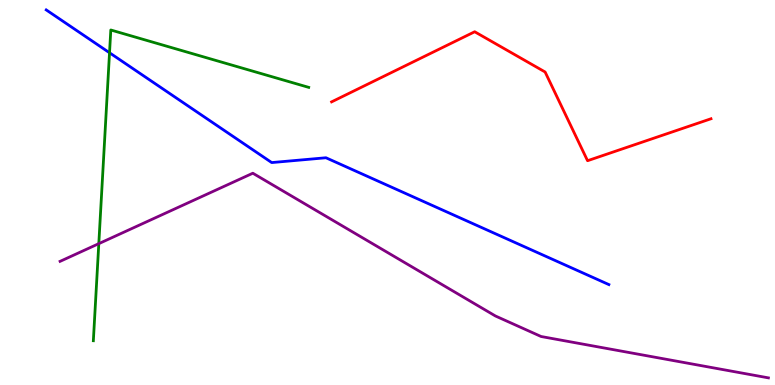[{'lines': ['blue', 'red'], 'intersections': []}, {'lines': ['green', 'red'], 'intersections': []}, {'lines': ['purple', 'red'], 'intersections': []}, {'lines': ['blue', 'green'], 'intersections': [{'x': 1.41, 'y': 8.63}]}, {'lines': ['blue', 'purple'], 'intersections': []}, {'lines': ['green', 'purple'], 'intersections': [{'x': 1.27, 'y': 3.67}]}]